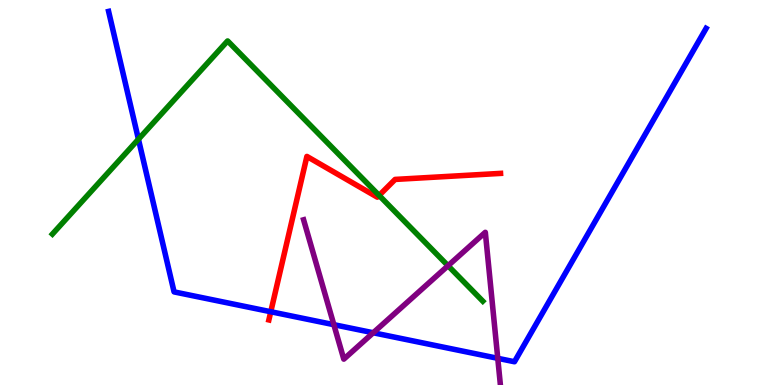[{'lines': ['blue', 'red'], 'intersections': [{'x': 3.49, 'y': 1.9}]}, {'lines': ['green', 'red'], 'intersections': [{'x': 4.89, 'y': 4.92}]}, {'lines': ['purple', 'red'], 'intersections': []}, {'lines': ['blue', 'green'], 'intersections': [{'x': 1.79, 'y': 6.38}]}, {'lines': ['blue', 'purple'], 'intersections': [{'x': 4.31, 'y': 1.57}, {'x': 4.82, 'y': 1.36}, {'x': 6.42, 'y': 0.693}]}, {'lines': ['green', 'purple'], 'intersections': [{'x': 5.78, 'y': 3.1}]}]